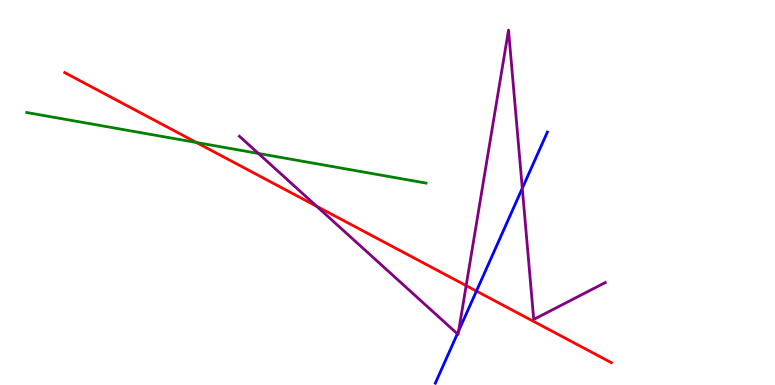[{'lines': ['blue', 'red'], 'intersections': [{'x': 6.15, 'y': 2.44}]}, {'lines': ['green', 'red'], 'intersections': [{'x': 2.53, 'y': 6.3}]}, {'lines': ['purple', 'red'], 'intersections': [{'x': 4.09, 'y': 4.64}, {'x': 6.01, 'y': 2.58}]}, {'lines': ['blue', 'green'], 'intersections': []}, {'lines': ['blue', 'purple'], 'intersections': [{'x': 5.9, 'y': 1.33}, {'x': 5.92, 'y': 1.4}, {'x': 6.74, 'y': 5.11}]}, {'lines': ['green', 'purple'], 'intersections': [{'x': 3.33, 'y': 6.01}]}]